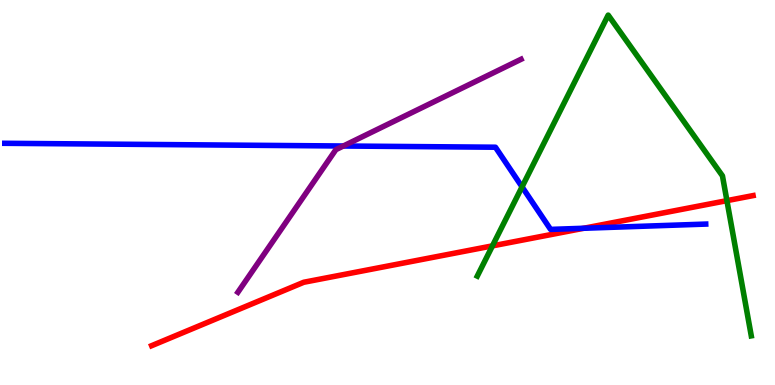[{'lines': ['blue', 'red'], 'intersections': [{'x': 7.53, 'y': 4.07}]}, {'lines': ['green', 'red'], 'intersections': [{'x': 6.35, 'y': 3.61}, {'x': 9.38, 'y': 4.79}]}, {'lines': ['purple', 'red'], 'intersections': []}, {'lines': ['blue', 'green'], 'intersections': [{'x': 6.74, 'y': 5.15}]}, {'lines': ['blue', 'purple'], 'intersections': [{'x': 4.43, 'y': 6.21}]}, {'lines': ['green', 'purple'], 'intersections': []}]